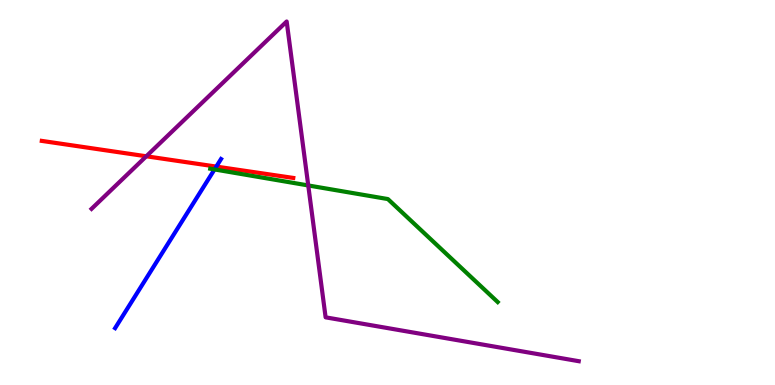[{'lines': ['blue', 'red'], 'intersections': [{'x': 2.79, 'y': 5.67}]}, {'lines': ['green', 'red'], 'intersections': []}, {'lines': ['purple', 'red'], 'intersections': [{'x': 1.89, 'y': 5.94}]}, {'lines': ['blue', 'green'], 'intersections': [{'x': 2.77, 'y': 5.6}]}, {'lines': ['blue', 'purple'], 'intersections': []}, {'lines': ['green', 'purple'], 'intersections': [{'x': 3.98, 'y': 5.18}]}]